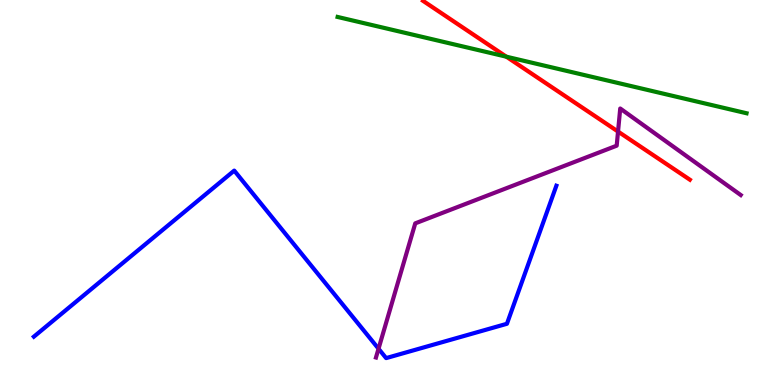[{'lines': ['blue', 'red'], 'intersections': []}, {'lines': ['green', 'red'], 'intersections': [{'x': 6.53, 'y': 8.53}]}, {'lines': ['purple', 'red'], 'intersections': [{'x': 7.97, 'y': 6.58}]}, {'lines': ['blue', 'green'], 'intersections': []}, {'lines': ['blue', 'purple'], 'intersections': [{'x': 4.88, 'y': 0.942}]}, {'lines': ['green', 'purple'], 'intersections': []}]